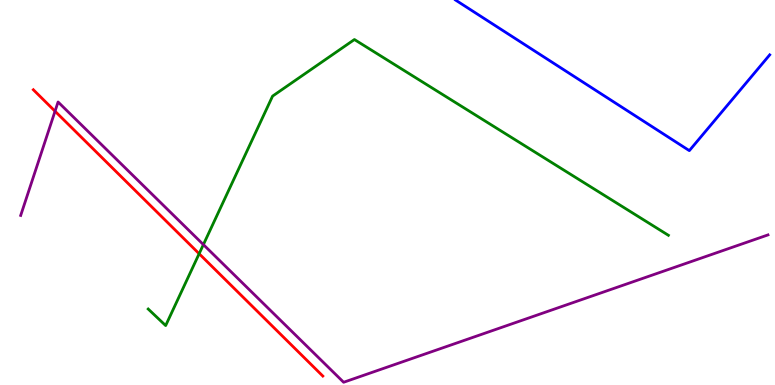[{'lines': ['blue', 'red'], 'intersections': []}, {'lines': ['green', 'red'], 'intersections': [{'x': 2.57, 'y': 3.41}]}, {'lines': ['purple', 'red'], 'intersections': [{'x': 0.71, 'y': 7.11}]}, {'lines': ['blue', 'green'], 'intersections': []}, {'lines': ['blue', 'purple'], 'intersections': []}, {'lines': ['green', 'purple'], 'intersections': [{'x': 2.62, 'y': 3.65}]}]